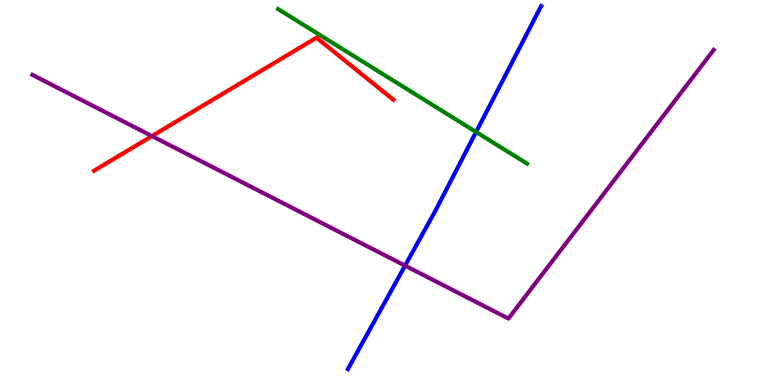[{'lines': ['blue', 'red'], 'intersections': []}, {'lines': ['green', 'red'], 'intersections': []}, {'lines': ['purple', 'red'], 'intersections': [{'x': 1.96, 'y': 6.47}]}, {'lines': ['blue', 'green'], 'intersections': [{'x': 6.14, 'y': 6.57}]}, {'lines': ['blue', 'purple'], 'intersections': [{'x': 5.23, 'y': 3.1}]}, {'lines': ['green', 'purple'], 'intersections': []}]